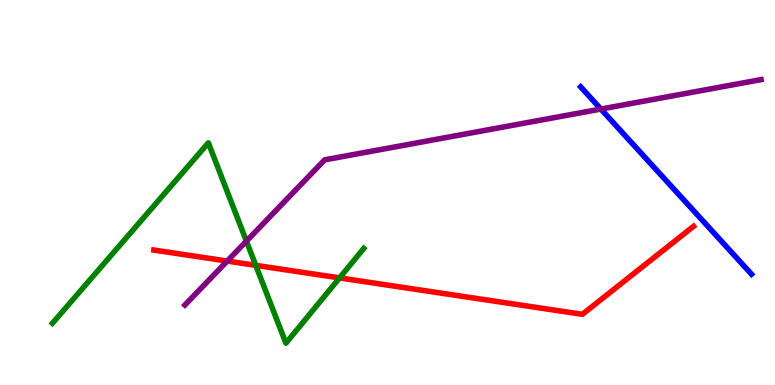[{'lines': ['blue', 'red'], 'intersections': []}, {'lines': ['green', 'red'], 'intersections': [{'x': 3.3, 'y': 3.11}, {'x': 4.38, 'y': 2.78}]}, {'lines': ['purple', 'red'], 'intersections': [{'x': 2.93, 'y': 3.22}]}, {'lines': ['blue', 'green'], 'intersections': []}, {'lines': ['blue', 'purple'], 'intersections': [{'x': 7.75, 'y': 7.17}]}, {'lines': ['green', 'purple'], 'intersections': [{'x': 3.18, 'y': 3.74}]}]